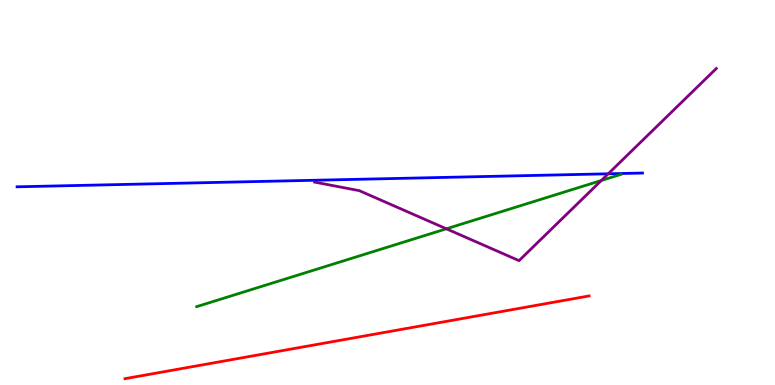[{'lines': ['blue', 'red'], 'intersections': []}, {'lines': ['green', 'red'], 'intersections': []}, {'lines': ['purple', 'red'], 'intersections': []}, {'lines': ['blue', 'green'], 'intersections': []}, {'lines': ['blue', 'purple'], 'intersections': [{'x': 7.85, 'y': 5.49}]}, {'lines': ['green', 'purple'], 'intersections': [{'x': 5.76, 'y': 4.06}, {'x': 7.76, 'y': 5.31}]}]